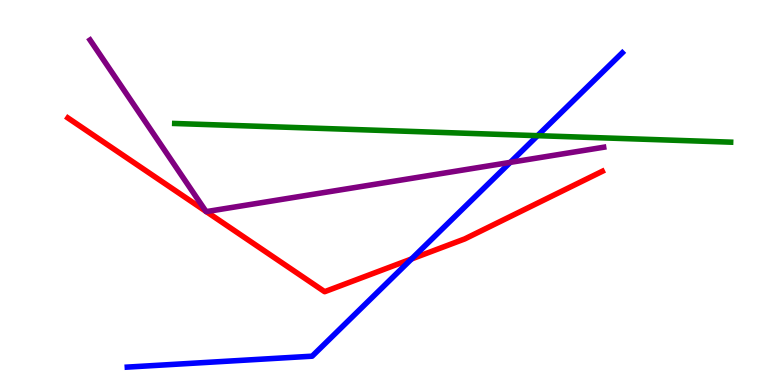[{'lines': ['blue', 'red'], 'intersections': [{'x': 5.31, 'y': 3.27}]}, {'lines': ['green', 'red'], 'intersections': []}, {'lines': ['purple', 'red'], 'intersections': [{'x': 2.66, 'y': 4.51}, {'x': 2.66, 'y': 4.5}]}, {'lines': ['blue', 'green'], 'intersections': [{'x': 6.94, 'y': 6.48}]}, {'lines': ['blue', 'purple'], 'intersections': [{'x': 6.58, 'y': 5.78}]}, {'lines': ['green', 'purple'], 'intersections': []}]